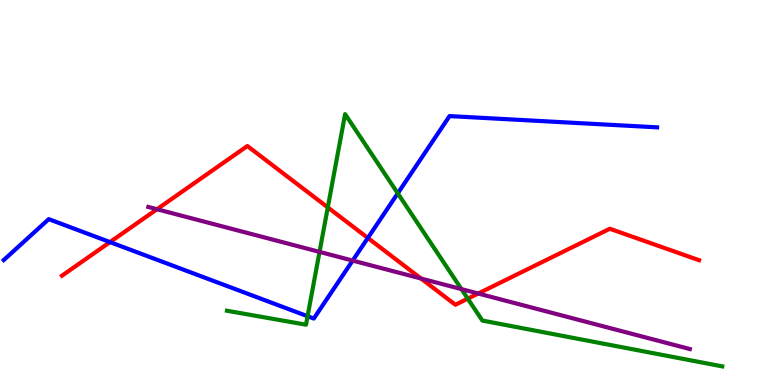[{'lines': ['blue', 'red'], 'intersections': [{'x': 1.42, 'y': 3.71}, {'x': 4.75, 'y': 3.82}]}, {'lines': ['green', 'red'], 'intersections': [{'x': 4.23, 'y': 4.61}, {'x': 6.04, 'y': 2.24}]}, {'lines': ['purple', 'red'], 'intersections': [{'x': 2.03, 'y': 4.57}, {'x': 5.43, 'y': 2.77}, {'x': 6.17, 'y': 2.38}]}, {'lines': ['blue', 'green'], 'intersections': [{'x': 3.97, 'y': 1.79}, {'x': 5.13, 'y': 4.98}]}, {'lines': ['blue', 'purple'], 'intersections': [{'x': 4.55, 'y': 3.23}]}, {'lines': ['green', 'purple'], 'intersections': [{'x': 4.12, 'y': 3.46}, {'x': 5.95, 'y': 2.49}]}]